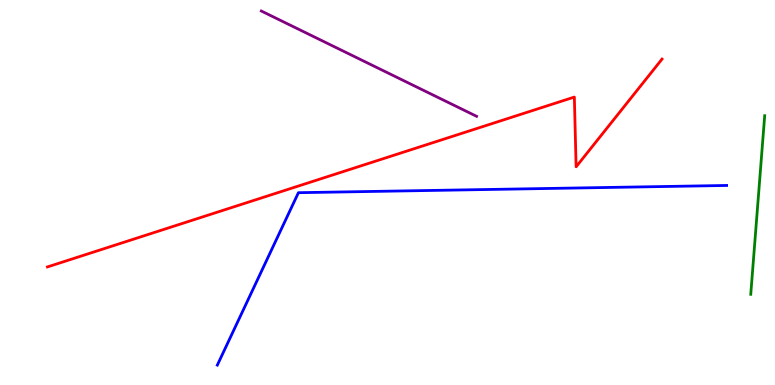[{'lines': ['blue', 'red'], 'intersections': []}, {'lines': ['green', 'red'], 'intersections': []}, {'lines': ['purple', 'red'], 'intersections': []}, {'lines': ['blue', 'green'], 'intersections': []}, {'lines': ['blue', 'purple'], 'intersections': []}, {'lines': ['green', 'purple'], 'intersections': []}]